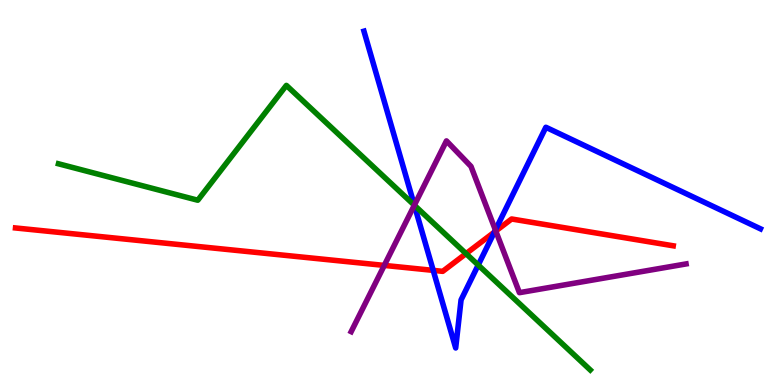[{'lines': ['blue', 'red'], 'intersections': [{'x': 5.59, 'y': 2.98}, {'x': 6.38, 'y': 3.97}]}, {'lines': ['green', 'red'], 'intersections': [{'x': 6.01, 'y': 3.41}]}, {'lines': ['purple', 'red'], 'intersections': [{'x': 4.96, 'y': 3.11}, {'x': 6.4, 'y': 4.0}]}, {'lines': ['blue', 'green'], 'intersections': [{'x': 5.35, 'y': 4.67}, {'x': 6.17, 'y': 3.12}]}, {'lines': ['blue', 'purple'], 'intersections': [{'x': 5.35, 'y': 4.67}, {'x': 6.39, 'y': 4.03}]}, {'lines': ['green', 'purple'], 'intersections': [{'x': 5.35, 'y': 4.67}]}]